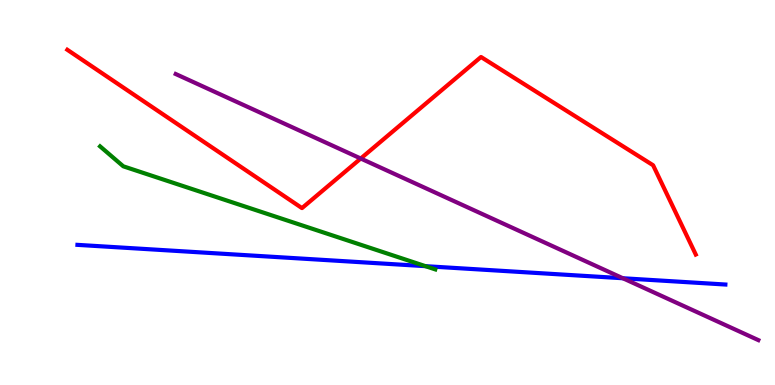[{'lines': ['blue', 'red'], 'intersections': []}, {'lines': ['green', 'red'], 'intersections': []}, {'lines': ['purple', 'red'], 'intersections': [{'x': 4.65, 'y': 5.88}]}, {'lines': ['blue', 'green'], 'intersections': [{'x': 5.49, 'y': 3.09}]}, {'lines': ['blue', 'purple'], 'intersections': [{'x': 8.04, 'y': 2.77}]}, {'lines': ['green', 'purple'], 'intersections': []}]